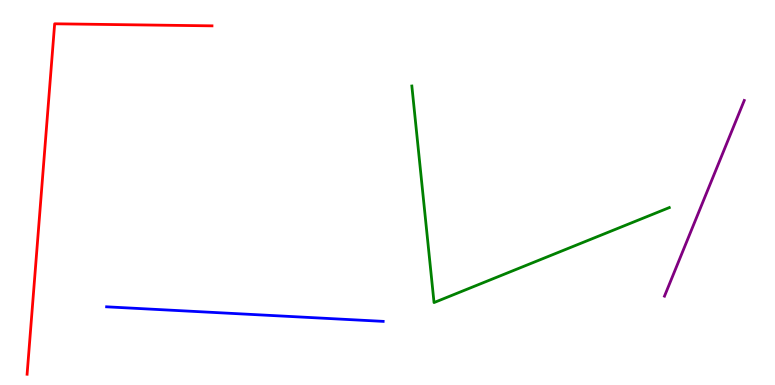[{'lines': ['blue', 'red'], 'intersections': []}, {'lines': ['green', 'red'], 'intersections': []}, {'lines': ['purple', 'red'], 'intersections': []}, {'lines': ['blue', 'green'], 'intersections': []}, {'lines': ['blue', 'purple'], 'intersections': []}, {'lines': ['green', 'purple'], 'intersections': []}]